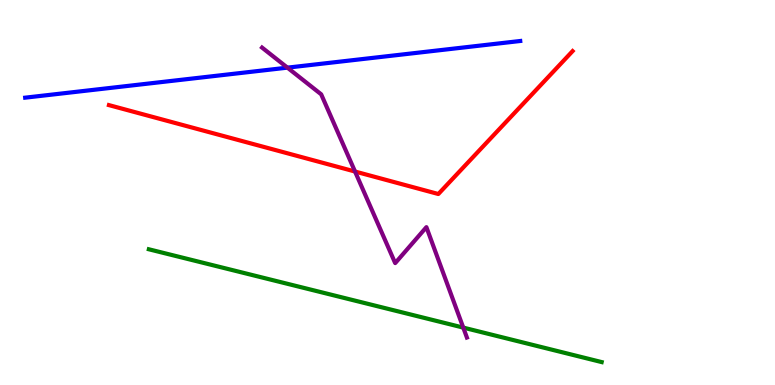[{'lines': ['blue', 'red'], 'intersections': []}, {'lines': ['green', 'red'], 'intersections': []}, {'lines': ['purple', 'red'], 'intersections': [{'x': 4.58, 'y': 5.54}]}, {'lines': ['blue', 'green'], 'intersections': []}, {'lines': ['blue', 'purple'], 'intersections': [{'x': 3.71, 'y': 8.24}]}, {'lines': ['green', 'purple'], 'intersections': [{'x': 5.98, 'y': 1.49}]}]